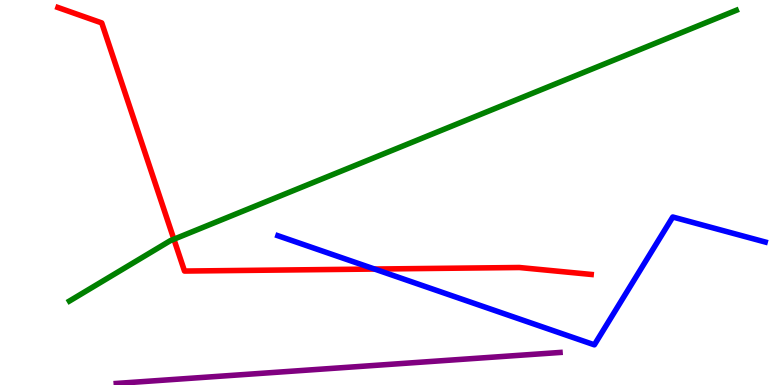[{'lines': ['blue', 'red'], 'intersections': [{'x': 4.83, 'y': 3.01}]}, {'lines': ['green', 'red'], 'intersections': [{'x': 2.24, 'y': 3.79}]}, {'lines': ['purple', 'red'], 'intersections': []}, {'lines': ['blue', 'green'], 'intersections': []}, {'lines': ['blue', 'purple'], 'intersections': []}, {'lines': ['green', 'purple'], 'intersections': []}]